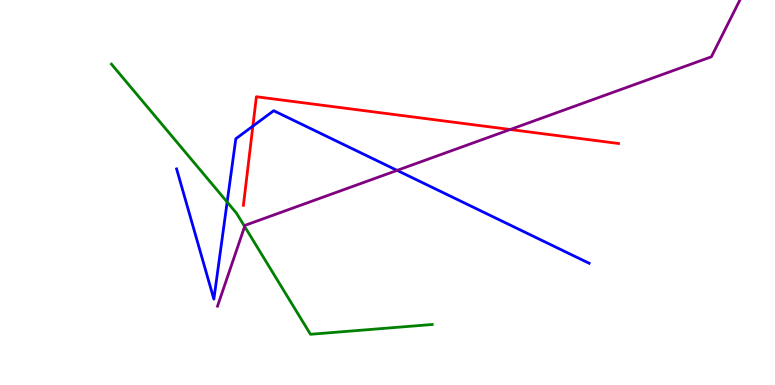[{'lines': ['blue', 'red'], 'intersections': [{'x': 3.26, 'y': 6.72}]}, {'lines': ['green', 'red'], 'intersections': []}, {'lines': ['purple', 'red'], 'intersections': [{'x': 6.58, 'y': 6.64}]}, {'lines': ['blue', 'green'], 'intersections': [{'x': 2.93, 'y': 4.75}]}, {'lines': ['blue', 'purple'], 'intersections': [{'x': 5.12, 'y': 5.57}]}, {'lines': ['green', 'purple'], 'intersections': [{'x': 3.16, 'y': 4.12}]}]